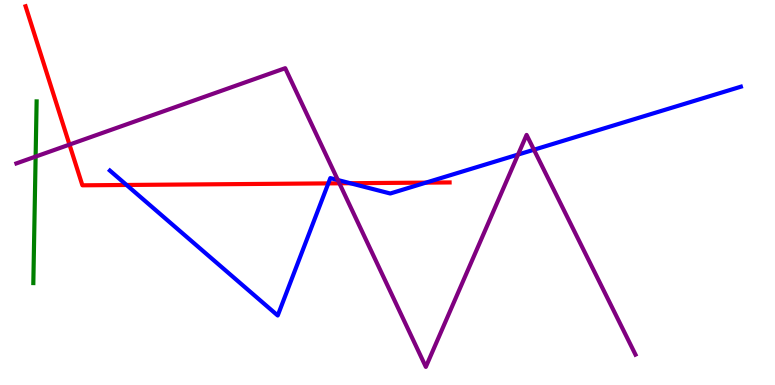[{'lines': ['blue', 'red'], 'intersections': [{'x': 1.63, 'y': 5.2}, {'x': 4.24, 'y': 5.24}, {'x': 4.52, 'y': 5.24}, {'x': 5.5, 'y': 5.26}]}, {'lines': ['green', 'red'], 'intersections': []}, {'lines': ['purple', 'red'], 'intersections': [{'x': 0.896, 'y': 6.24}, {'x': 4.38, 'y': 5.24}]}, {'lines': ['blue', 'green'], 'intersections': []}, {'lines': ['blue', 'purple'], 'intersections': [{'x': 4.36, 'y': 5.32}, {'x': 6.68, 'y': 5.99}, {'x': 6.89, 'y': 6.11}]}, {'lines': ['green', 'purple'], 'intersections': [{'x': 0.46, 'y': 5.93}]}]